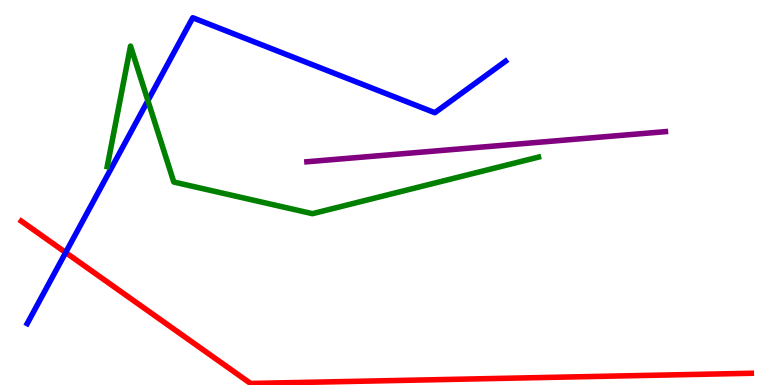[{'lines': ['blue', 'red'], 'intersections': [{'x': 0.847, 'y': 3.44}]}, {'lines': ['green', 'red'], 'intersections': []}, {'lines': ['purple', 'red'], 'intersections': []}, {'lines': ['blue', 'green'], 'intersections': [{'x': 1.91, 'y': 7.39}]}, {'lines': ['blue', 'purple'], 'intersections': []}, {'lines': ['green', 'purple'], 'intersections': []}]